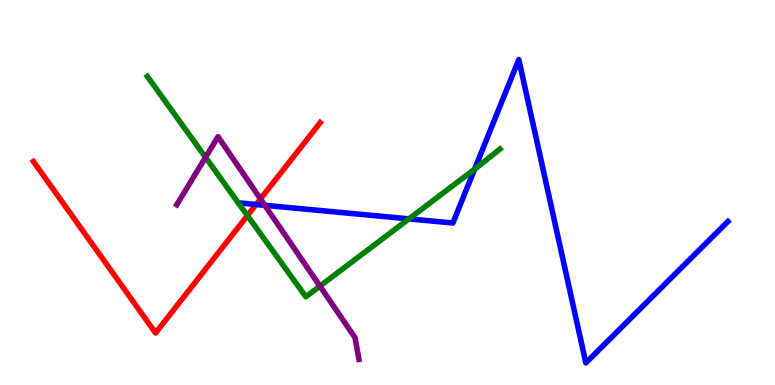[{'lines': ['blue', 'red'], 'intersections': [{'x': 3.3, 'y': 4.69}]}, {'lines': ['green', 'red'], 'intersections': [{'x': 3.19, 'y': 4.4}]}, {'lines': ['purple', 'red'], 'intersections': [{'x': 3.36, 'y': 4.83}]}, {'lines': ['blue', 'green'], 'intersections': [{'x': 5.28, 'y': 4.32}, {'x': 6.12, 'y': 5.6}]}, {'lines': ['blue', 'purple'], 'intersections': [{'x': 3.42, 'y': 4.67}]}, {'lines': ['green', 'purple'], 'intersections': [{'x': 2.65, 'y': 5.91}, {'x': 4.13, 'y': 2.57}]}]